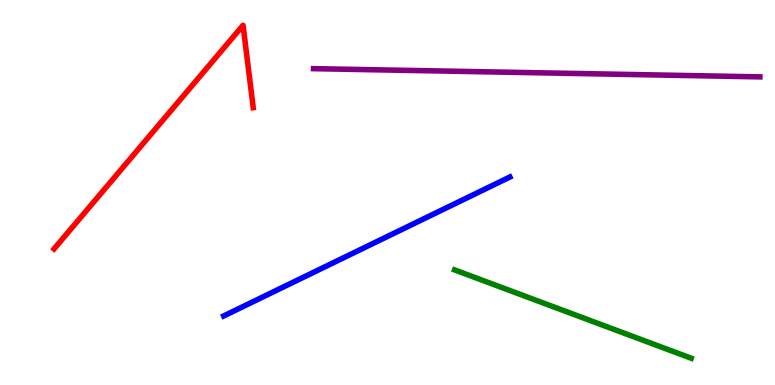[{'lines': ['blue', 'red'], 'intersections': []}, {'lines': ['green', 'red'], 'intersections': []}, {'lines': ['purple', 'red'], 'intersections': []}, {'lines': ['blue', 'green'], 'intersections': []}, {'lines': ['blue', 'purple'], 'intersections': []}, {'lines': ['green', 'purple'], 'intersections': []}]